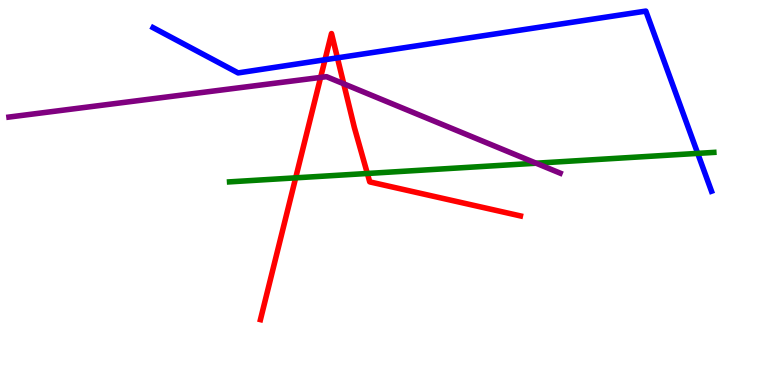[{'lines': ['blue', 'red'], 'intersections': [{'x': 4.19, 'y': 8.45}, {'x': 4.35, 'y': 8.5}]}, {'lines': ['green', 'red'], 'intersections': [{'x': 3.82, 'y': 5.38}, {'x': 4.74, 'y': 5.49}]}, {'lines': ['purple', 'red'], 'intersections': [{'x': 4.14, 'y': 7.99}, {'x': 4.44, 'y': 7.82}]}, {'lines': ['blue', 'green'], 'intersections': [{'x': 9.0, 'y': 6.02}]}, {'lines': ['blue', 'purple'], 'intersections': []}, {'lines': ['green', 'purple'], 'intersections': [{'x': 6.92, 'y': 5.76}]}]